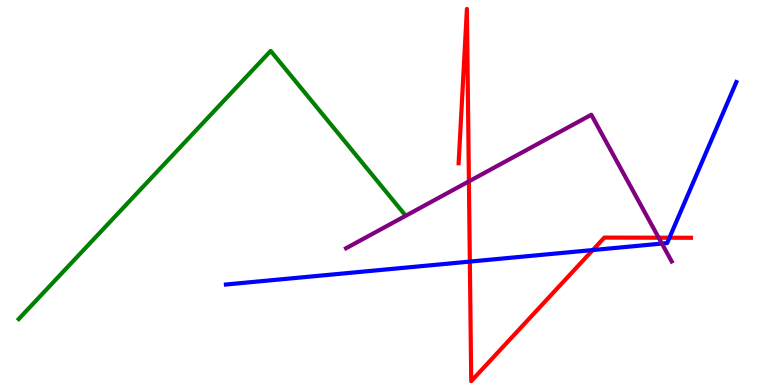[{'lines': ['blue', 'red'], 'intersections': [{'x': 6.06, 'y': 3.21}, {'x': 7.65, 'y': 3.51}, {'x': 8.64, 'y': 3.83}]}, {'lines': ['green', 'red'], 'intersections': []}, {'lines': ['purple', 'red'], 'intersections': [{'x': 6.05, 'y': 5.29}, {'x': 8.5, 'y': 3.83}]}, {'lines': ['blue', 'green'], 'intersections': []}, {'lines': ['blue', 'purple'], 'intersections': [{'x': 8.54, 'y': 3.67}]}, {'lines': ['green', 'purple'], 'intersections': []}]